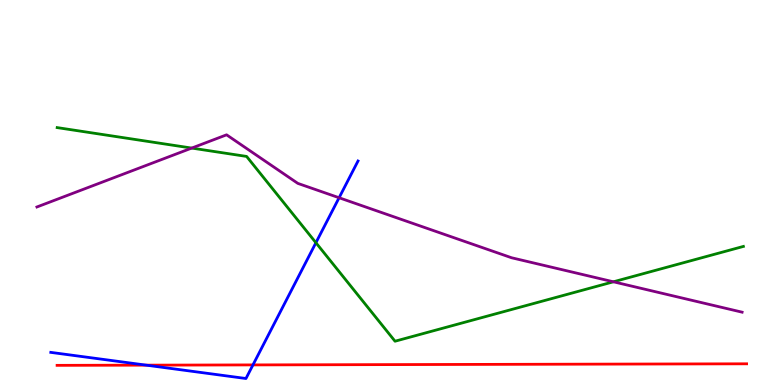[{'lines': ['blue', 'red'], 'intersections': [{'x': 1.89, 'y': 0.516}, {'x': 3.26, 'y': 0.522}]}, {'lines': ['green', 'red'], 'intersections': []}, {'lines': ['purple', 'red'], 'intersections': []}, {'lines': ['blue', 'green'], 'intersections': [{'x': 4.08, 'y': 3.7}]}, {'lines': ['blue', 'purple'], 'intersections': [{'x': 4.38, 'y': 4.86}]}, {'lines': ['green', 'purple'], 'intersections': [{'x': 2.47, 'y': 6.15}, {'x': 7.91, 'y': 2.68}]}]